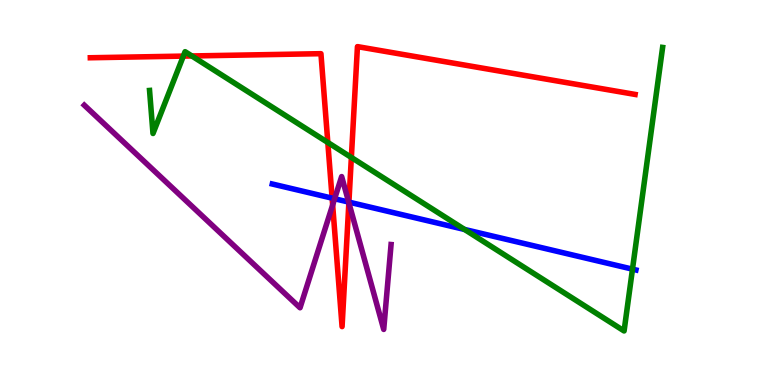[{'lines': ['blue', 'red'], 'intersections': [{'x': 4.29, 'y': 4.85}, {'x': 4.5, 'y': 4.75}]}, {'lines': ['green', 'red'], 'intersections': [{'x': 2.37, 'y': 8.54}, {'x': 2.48, 'y': 8.55}, {'x': 4.23, 'y': 6.3}, {'x': 4.53, 'y': 5.91}]}, {'lines': ['purple', 'red'], 'intersections': [{'x': 4.29, 'y': 4.68}, {'x': 4.5, 'y': 4.73}]}, {'lines': ['blue', 'green'], 'intersections': [{'x': 5.99, 'y': 4.04}, {'x': 8.16, 'y': 3.01}]}, {'lines': ['blue', 'purple'], 'intersections': [{'x': 4.32, 'y': 4.84}, {'x': 4.5, 'y': 4.75}]}, {'lines': ['green', 'purple'], 'intersections': []}]